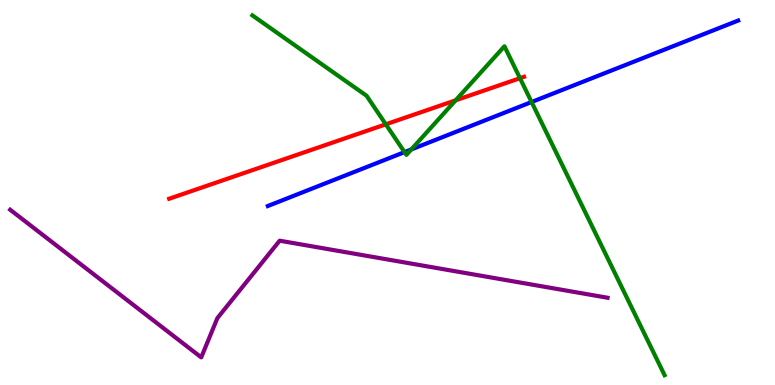[{'lines': ['blue', 'red'], 'intersections': []}, {'lines': ['green', 'red'], 'intersections': [{'x': 4.98, 'y': 6.77}, {'x': 5.88, 'y': 7.39}, {'x': 6.71, 'y': 7.97}]}, {'lines': ['purple', 'red'], 'intersections': []}, {'lines': ['blue', 'green'], 'intersections': [{'x': 5.22, 'y': 6.05}, {'x': 5.31, 'y': 6.12}, {'x': 6.86, 'y': 7.35}]}, {'lines': ['blue', 'purple'], 'intersections': []}, {'lines': ['green', 'purple'], 'intersections': []}]